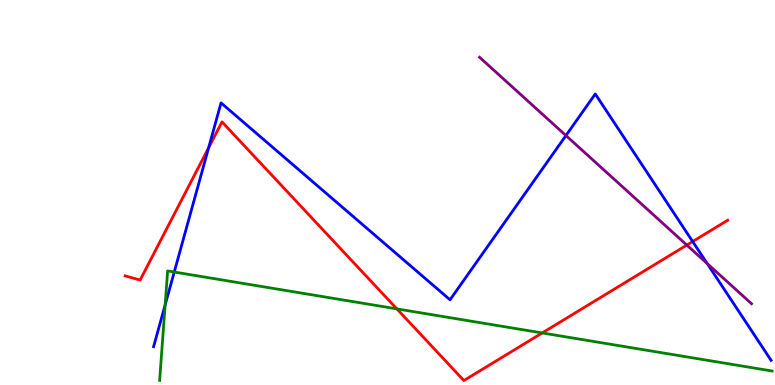[{'lines': ['blue', 'red'], 'intersections': [{'x': 2.69, 'y': 6.16}, {'x': 8.94, 'y': 3.73}]}, {'lines': ['green', 'red'], 'intersections': [{'x': 5.12, 'y': 1.98}, {'x': 7.0, 'y': 1.35}]}, {'lines': ['purple', 'red'], 'intersections': [{'x': 8.86, 'y': 3.63}]}, {'lines': ['blue', 'green'], 'intersections': [{'x': 2.13, 'y': 2.08}, {'x': 2.25, 'y': 2.93}]}, {'lines': ['blue', 'purple'], 'intersections': [{'x': 7.3, 'y': 6.48}, {'x': 9.13, 'y': 3.15}]}, {'lines': ['green', 'purple'], 'intersections': []}]